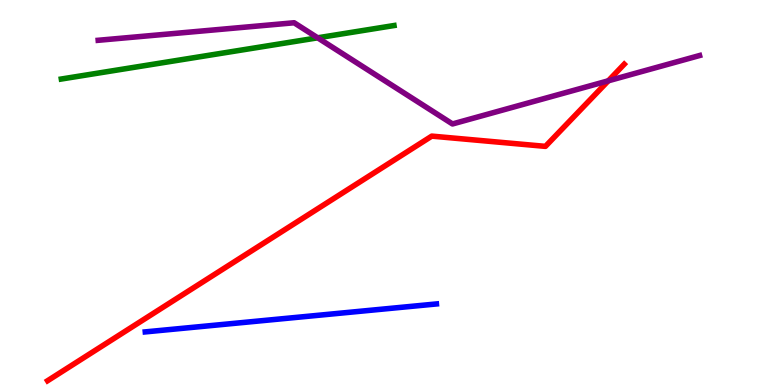[{'lines': ['blue', 'red'], 'intersections': []}, {'lines': ['green', 'red'], 'intersections': []}, {'lines': ['purple', 'red'], 'intersections': [{'x': 7.85, 'y': 7.9}]}, {'lines': ['blue', 'green'], 'intersections': []}, {'lines': ['blue', 'purple'], 'intersections': []}, {'lines': ['green', 'purple'], 'intersections': [{'x': 4.1, 'y': 9.02}]}]